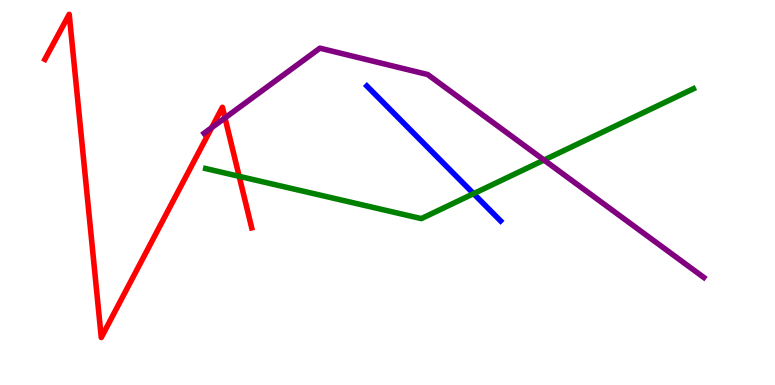[{'lines': ['blue', 'red'], 'intersections': []}, {'lines': ['green', 'red'], 'intersections': [{'x': 3.09, 'y': 5.42}]}, {'lines': ['purple', 'red'], 'intersections': [{'x': 2.73, 'y': 6.68}, {'x': 2.9, 'y': 6.94}]}, {'lines': ['blue', 'green'], 'intersections': [{'x': 6.11, 'y': 4.97}]}, {'lines': ['blue', 'purple'], 'intersections': []}, {'lines': ['green', 'purple'], 'intersections': [{'x': 7.02, 'y': 5.84}]}]